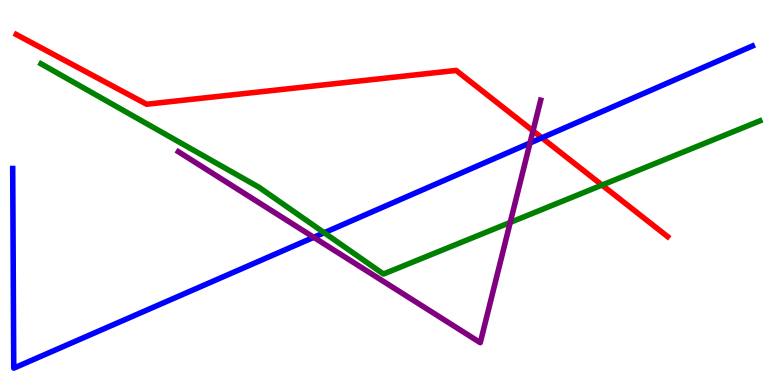[{'lines': ['blue', 'red'], 'intersections': [{'x': 6.99, 'y': 6.42}]}, {'lines': ['green', 'red'], 'intersections': [{'x': 7.77, 'y': 5.19}]}, {'lines': ['purple', 'red'], 'intersections': [{'x': 6.88, 'y': 6.6}]}, {'lines': ['blue', 'green'], 'intersections': [{'x': 4.18, 'y': 3.95}]}, {'lines': ['blue', 'purple'], 'intersections': [{'x': 4.05, 'y': 3.84}, {'x': 6.84, 'y': 6.29}]}, {'lines': ['green', 'purple'], 'intersections': [{'x': 6.58, 'y': 4.22}]}]